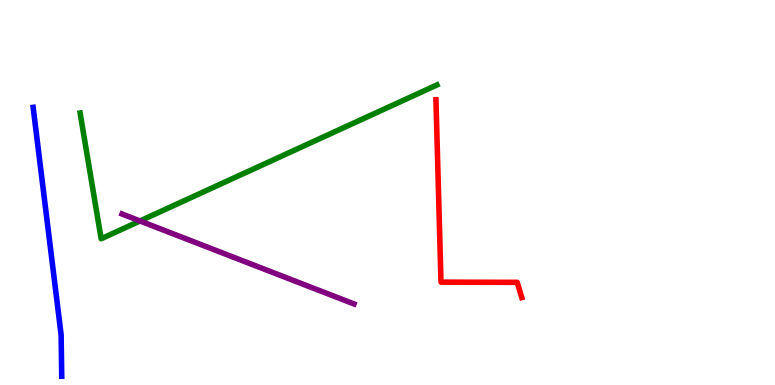[{'lines': ['blue', 'red'], 'intersections': []}, {'lines': ['green', 'red'], 'intersections': []}, {'lines': ['purple', 'red'], 'intersections': []}, {'lines': ['blue', 'green'], 'intersections': []}, {'lines': ['blue', 'purple'], 'intersections': []}, {'lines': ['green', 'purple'], 'intersections': [{'x': 1.81, 'y': 4.26}]}]